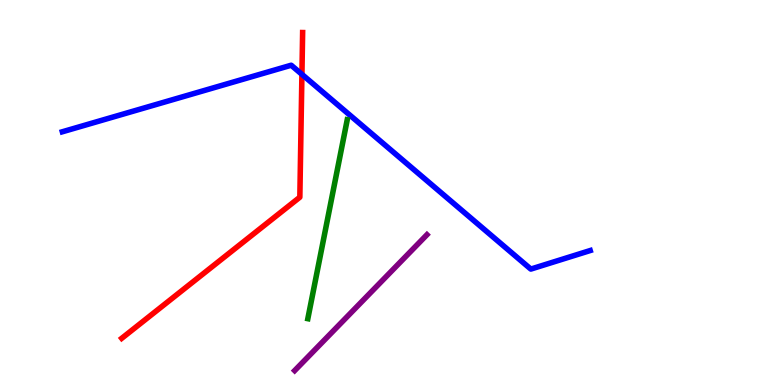[{'lines': ['blue', 'red'], 'intersections': [{'x': 3.9, 'y': 8.07}]}, {'lines': ['green', 'red'], 'intersections': []}, {'lines': ['purple', 'red'], 'intersections': []}, {'lines': ['blue', 'green'], 'intersections': []}, {'lines': ['blue', 'purple'], 'intersections': []}, {'lines': ['green', 'purple'], 'intersections': []}]